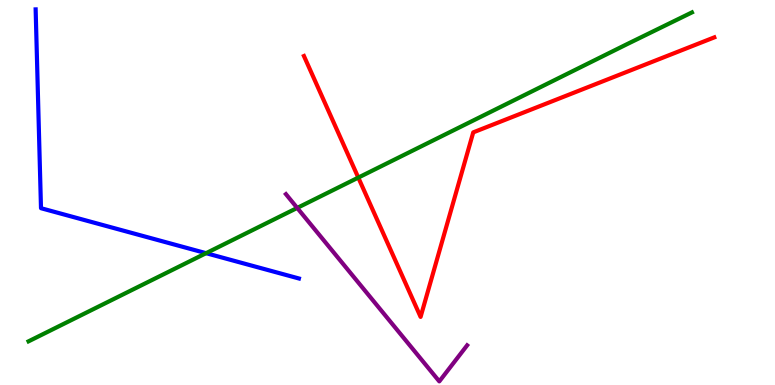[{'lines': ['blue', 'red'], 'intersections': []}, {'lines': ['green', 'red'], 'intersections': [{'x': 4.62, 'y': 5.39}]}, {'lines': ['purple', 'red'], 'intersections': []}, {'lines': ['blue', 'green'], 'intersections': [{'x': 2.66, 'y': 3.42}]}, {'lines': ['blue', 'purple'], 'intersections': []}, {'lines': ['green', 'purple'], 'intersections': [{'x': 3.84, 'y': 4.6}]}]